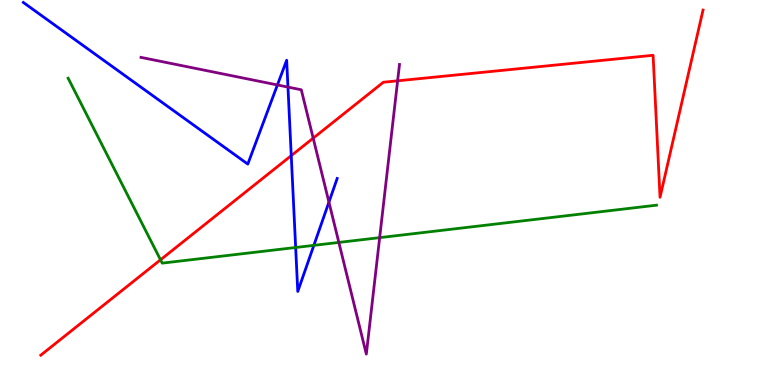[{'lines': ['blue', 'red'], 'intersections': [{'x': 3.76, 'y': 5.96}]}, {'lines': ['green', 'red'], 'intersections': [{'x': 2.07, 'y': 3.25}]}, {'lines': ['purple', 'red'], 'intersections': [{'x': 4.04, 'y': 6.41}, {'x': 5.13, 'y': 7.9}]}, {'lines': ['blue', 'green'], 'intersections': [{'x': 3.81, 'y': 3.57}, {'x': 4.05, 'y': 3.63}]}, {'lines': ['blue', 'purple'], 'intersections': [{'x': 3.58, 'y': 7.79}, {'x': 3.72, 'y': 7.74}, {'x': 4.24, 'y': 4.75}]}, {'lines': ['green', 'purple'], 'intersections': [{'x': 4.37, 'y': 3.7}, {'x': 4.9, 'y': 3.83}]}]